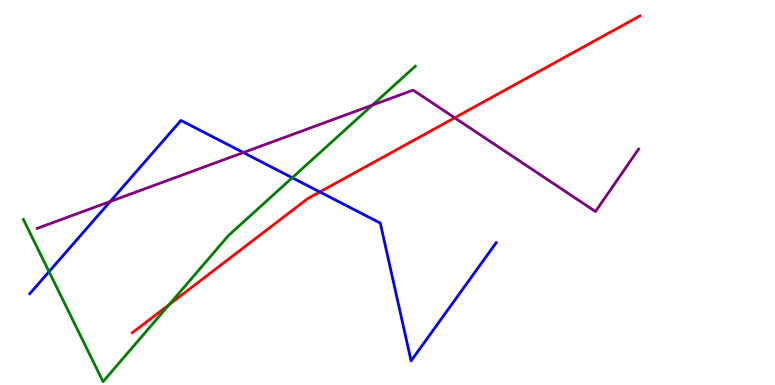[{'lines': ['blue', 'red'], 'intersections': [{'x': 4.13, 'y': 5.01}]}, {'lines': ['green', 'red'], 'intersections': [{'x': 2.18, 'y': 2.09}]}, {'lines': ['purple', 'red'], 'intersections': [{'x': 5.87, 'y': 6.94}]}, {'lines': ['blue', 'green'], 'intersections': [{'x': 0.633, 'y': 2.94}, {'x': 3.77, 'y': 5.38}]}, {'lines': ['blue', 'purple'], 'intersections': [{'x': 1.42, 'y': 4.77}, {'x': 3.14, 'y': 6.04}]}, {'lines': ['green', 'purple'], 'intersections': [{'x': 4.81, 'y': 7.27}]}]